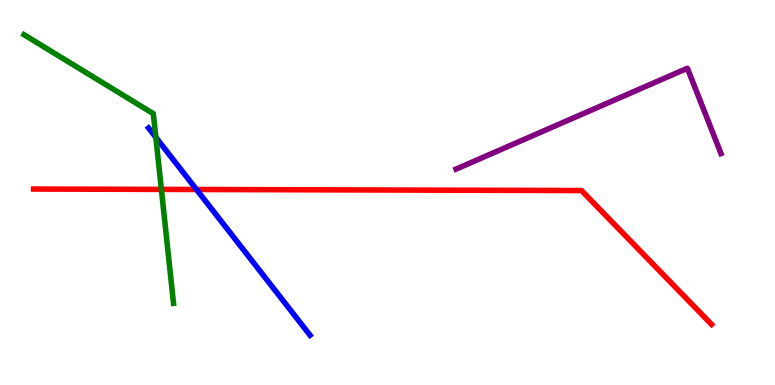[{'lines': ['blue', 'red'], 'intersections': [{'x': 2.54, 'y': 5.08}]}, {'lines': ['green', 'red'], 'intersections': [{'x': 2.08, 'y': 5.08}]}, {'lines': ['purple', 'red'], 'intersections': []}, {'lines': ['blue', 'green'], 'intersections': [{'x': 2.01, 'y': 6.43}]}, {'lines': ['blue', 'purple'], 'intersections': []}, {'lines': ['green', 'purple'], 'intersections': []}]